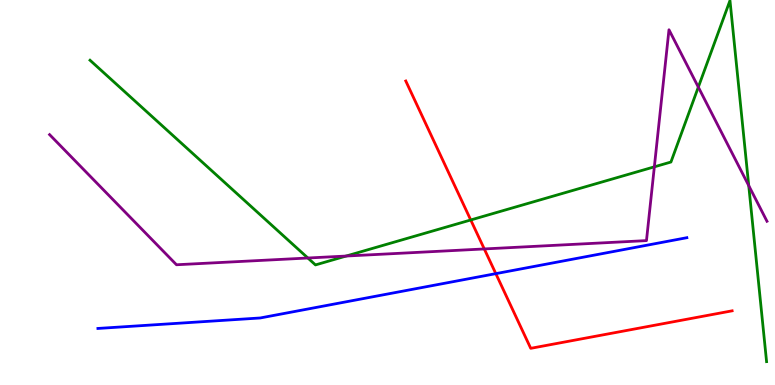[{'lines': ['blue', 'red'], 'intersections': [{'x': 6.4, 'y': 2.89}]}, {'lines': ['green', 'red'], 'intersections': [{'x': 6.07, 'y': 4.29}]}, {'lines': ['purple', 'red'], 'intersections': [{'x': 6.25, 'y': 3.53}]}, {'lines': ['blue', 'green'], 'intersections': []}, {'lines': ['blue', 'purple'], 'intersections': []}, {'lines': ['green', 'purple'], 'intersections': [{'x': 3.97, 'y': 3.3}, {'x': 4.47, 'y': 3.35}, {'x': 8.44, 'y': 5.67}, {'x': 9.01, 'y': 7.74}, {'x': 9.66, 'y': 5.18}]}]